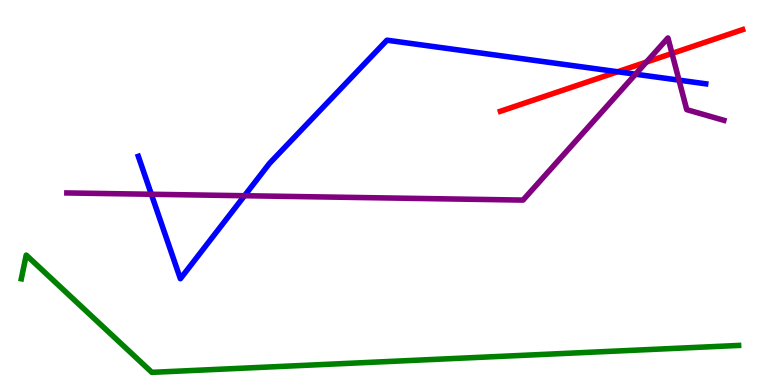[{'lines': ['blue', 'red'], 'intersections': [{'x': 7.97, 'y': 8.14}]}, {'lines': ['green', 'red'], 'intersections': []}, {'lines': ['purple', 'red'], 'intersections': [{'x': 8.34, 'y': 8.39}, {'x': 8.67, 'y': 8.61}]}, {'lines': ['blue', 'green'], 'intersections': []}, {'lines': ['blue', 'purple'], 'intersections': [{'x': 1.95, 'y': 4.95}, {'x': 3.15, 'y': 4.92}, {'x': 8.2, 'y': 8.07}, {'x': 8.76, 'y': 7.92}]}, {'lines': ['green', 'purple'], 'intersections': []}]